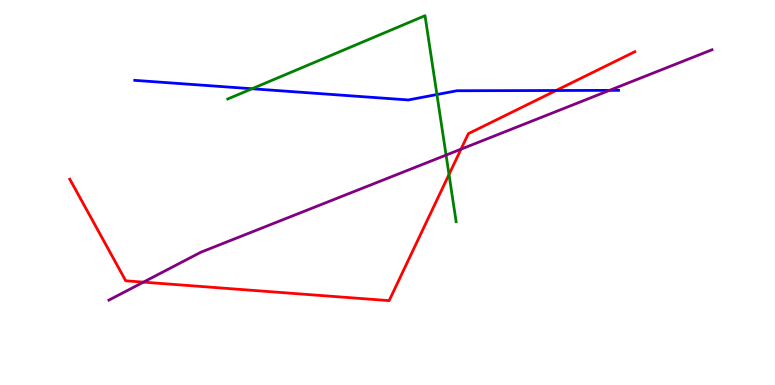[{'lines': ['blue', 'red'], 'intersections': [{'x': 7.17, 'y': 7.65}]}, {'lines': ['green', 'red'], 'intersections': [{'x': 5.79, 'y': 5.47}]}, {'lines': ['purple', 'red'], 'intersections': [{'x': 1.85, 'y': 2.67}, {'x': 5.95, 'y': 6.13}]}, {'lines': ['blue', 'green'], 'intersections': [{'x': 3.25, 'y': 7.69}, {'x': 5.64, 'y': 7.54}]}, {'lines': ['blue', 'purple'], 'intersections': [{'x': 7.86, 'y': 7.65}]}, {'lines': ['green', 'purple'], 'intersections': [{'x': 5.76, 'y': 5.97}]}]